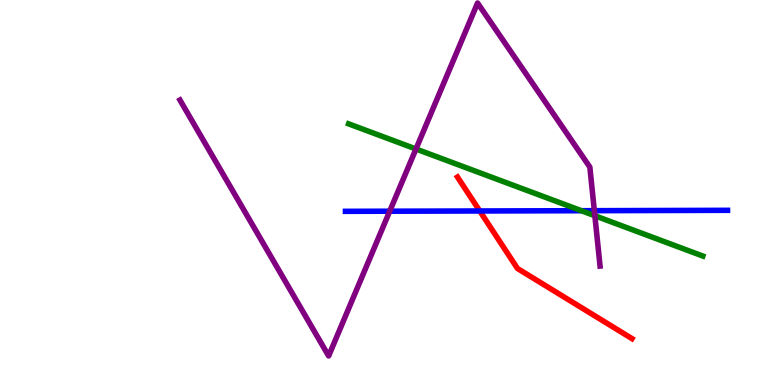[{'lines': ['blue', 'red'], 'intersections': [{'x': 6.19, 'y': 4.52}]}, {'lines': ['green', 'red'], 'intersections': []}, {'lines': ['purple', 'red'], 'intersections': []}, {'lines': ['blue', 'green'], 'intersections': [{'x': 7.5, 'y': 4.53}]}, {'lines': ['blue', 'purple'], 'intersections': [{'x': 5.03, 'y': 4.51}, {'x': 7.67, 'y': 4.53}]}, {'lines': ['green', 'purple'], 'intersections': [{'x': 5.37, 'y': 6.13}, {'x': 7.68, 'y': 4.4}]}]